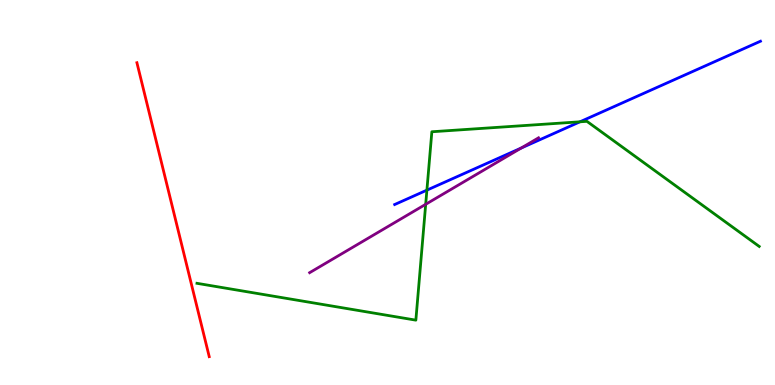[{'lines': ['blue', 'red'], 'intersections': []}, {'lines': ['green', 'red'], 'intersections': []}, {'lines': ['purple', 'red'], 'intersections': []}, {'lines': ['blue', 'green'], 'intersections': [{'x': 5.51, 'y': 5.06}, {'x': 7.48, 'y': 6.84}]}, {'lines': ['blue', 'purple'], 'intersections': [{'x': 6.73, 'y': 6.16}]}, {'lines': ['green', 'purple'], 'intersections': [{'x': 5.49, 'y': 4.69}]}]